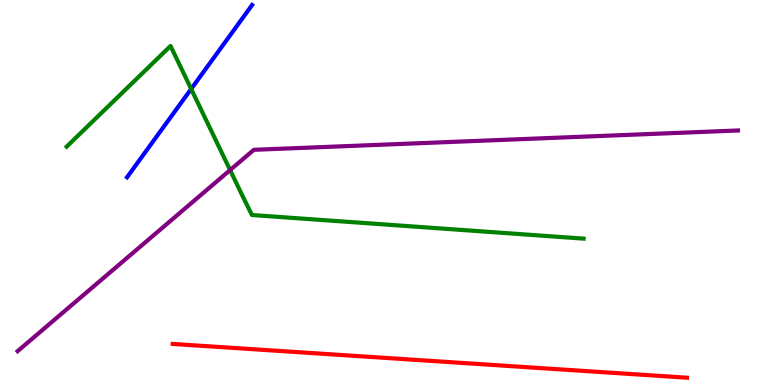[{'lines': ['blue', 'red'], 'intersections': []}, {'lines': ['green', 'red'], 'intersections': []}, {'lines': ['purple', 'red'], 'intersections': []}, {'lines': ['blue', 'green'], 'intersections': [{'x': 2.47, 'y': 7.69}]}, {'lines': ['blue', 'purple'], 'intersections': []}, {'lines': ['green', 'purple'], 'intersections': [{'x': 2.97, 'y': 5.58}]}]